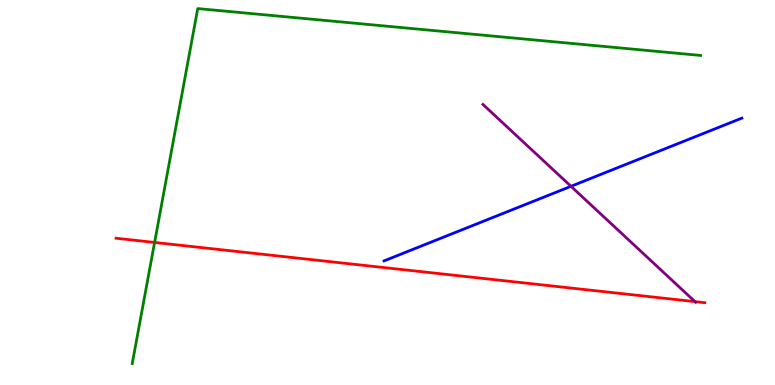[{'lines': ['blue', 'red'], 'intersections': []}, {'lines': ['green', 'red'], 'intersections': [{'x': 1.99, 'y': 3.7}]}, {'lines': ['purple', 'red'], 'intersections': [{'x': 8.97, 'y': 2.17}]}, {'lines': ['blue', 'green'], 'intersections': []}, {'lines': ['blue', 'purple'], 'intersections': [{'x': 7.37, 'y': 5.16}]}, {'lines': ['green', 'purple'], 'intersections': []}]